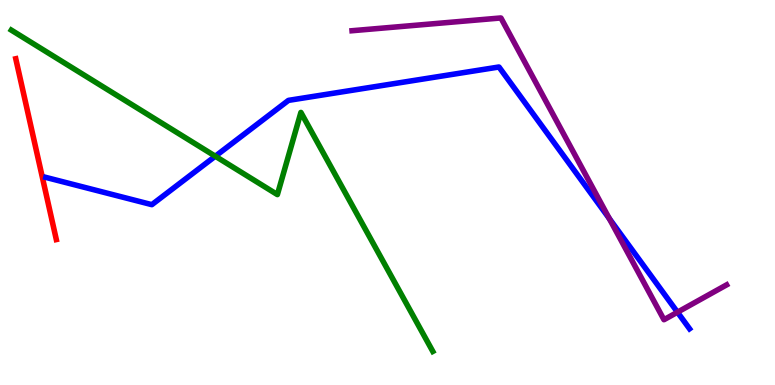[{'lines': ['blue', 'red'], 'intersections': []}, {'lines': ['green', 'red'], 'intersections': []}, {'lines': ['purple', 'red'], 'intersections': []}, {'lines': ['blue', 'green'], 'intersections': [{'x': 2.78, 'y': 5.94}]}, {'lines': ['blue', 'purple'], 'intersections': [{'x': 7.86, 'y': 4.32}, {'x': 8.74, 'y': 1.89}]}, {'lines': ['green', 'purple'], 'intersections': []}]